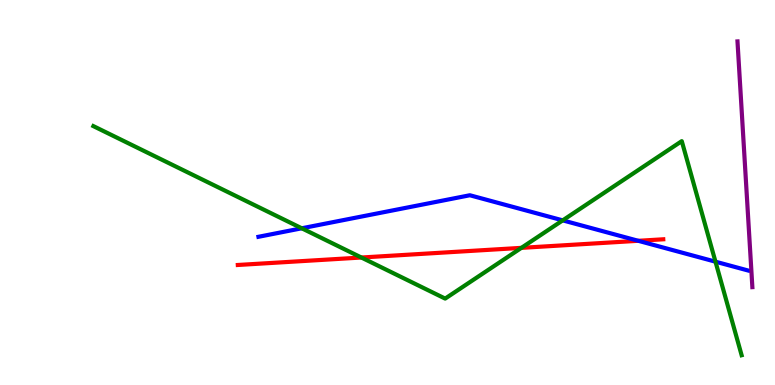[{'lines': ['blue', 'red'], 'intersections': [{'x': 8.24, 'y': 3.75}]}, {'lines': ['green', 'red'], 'intersections': [{'x': 4.66, 'y': 3.31}, {'x': 6.73, 'y': 3.56}]}, {'lines': ['purple', 'red'], 'intersections': []}, {'lines': ['blue', 'green'], 'intersections': [{'x': 3.89, 'y': 4.07}, {'x': 7.26, 'y': 4.28}, {'x': 9.23, 'y': 3.2}]}, {'lines': ['blue', 'purple'], 'intersections': []}, {'lines': ['green', 'purple'], 'intersections': []}]